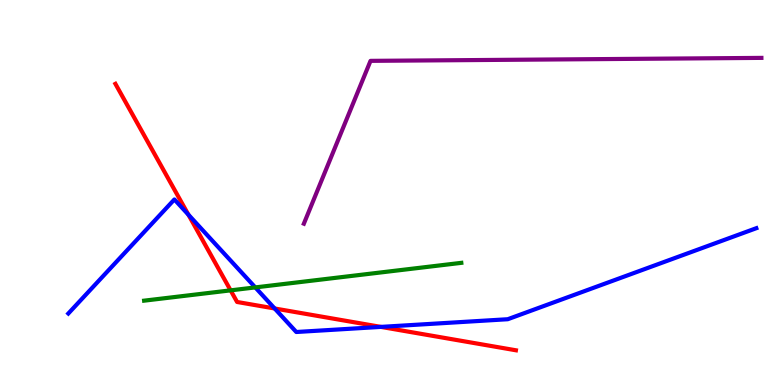[{'lines': ['blue', 'red'], 'intersections': [{'x': 2.43, 'y': 4.42}, {'x': 3.54, 'y': 1.99}, {'x': 4.91, 'y': 1.51}]}, {'lines': ['green', 'red'], 'intersections': [{'x': 2.98, 'y': 2.46}]}, {'lines': ['purple', 'red'], 'intersections': []}, {'lines': ['blue', 'green'], 'intersections': [{'x': 3.29, 'y': 2.53}]}, {'lines': ['blue', 'purple'], 'intersections': []}, {'lines': ['green', 'purple'], 'intersections': []}]